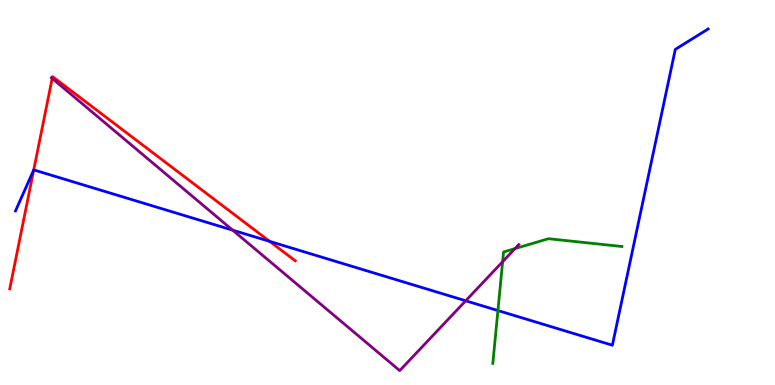[{'lines': ['blue', 'red'], 'intersections': [{'x': 0.435, 'y': 5.58}, {'x': 3.48, 'y': 3.73}]}, {'lines': ['green', 'red'], 'intersections': []}, {'lines': ['purple', 'red'], 'intersections': [{'x': 0.673, 'y': 7.96}]}, {'lines': ['blue', 'green'], 'intersections': [{'x': 6.42, 'y': 1.93}]}, {'lines': ['blue', 'purple'], 'intersections': [{'x': 3.0, 'y': 4.02}, {'x': 6.01, 'y': 2.19}]}, {'lines': ['green', 'purple'], 'intersections': [{'x': 6.49, 'y': 3.2}, {'x': 6.65, 'y': 3.54}]}]